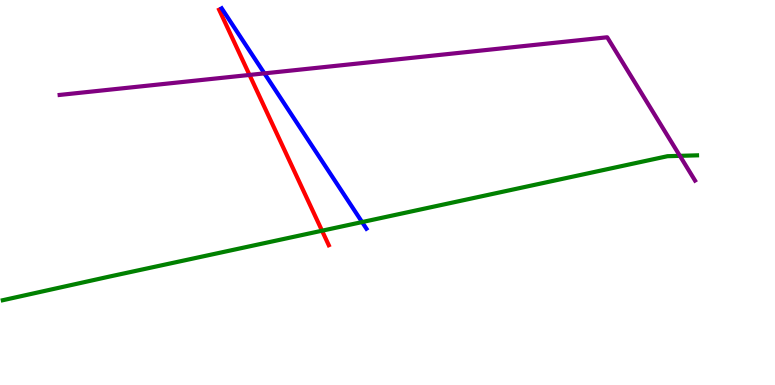[{'lines': ['blue', 'red'], 'intersections': []}, {'lines': ['green', 'red'], 'intersections': [{'x': 4.16, 'y': 4.01}]}, {'lines': ['purple', 'red'], 'intersections': [{'x': 3.22, 'y': 8.05}]}, {'lines': ['blue', 'green'], 'intersections': [{'x': 4.67, 'y': 4.23}]}, {'lines': ['blue', 'purple'], 'intersections': [{'x': 3.41, 'y': 8.09}]}, {'lines': ['green', 'purple'], 'intersections': [{'x': 8.77, 'y': 5.95}]}]